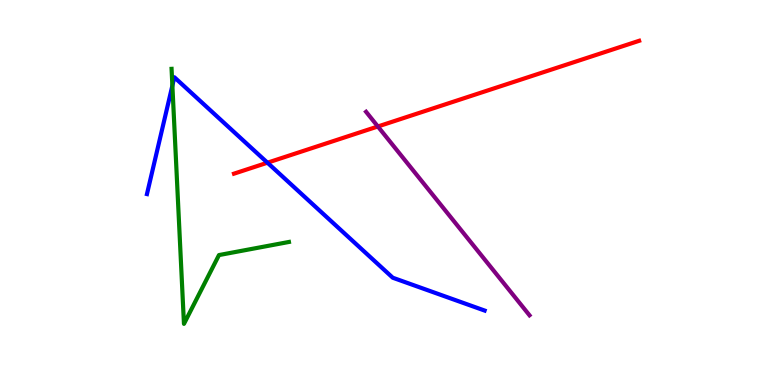[{'lines': ['blue', 'red'], 'intersections': [{'x': 3.45, 'y': 5.77}]}, {'lines': ['green', 'red'], 'intersections': []}, {'lines': ['purple', 'red'], 'intersections': [{'x': 4.88, 'y': 6.71}]}, {'lines': ['blue', 'green'], 'intersections': [{'x': 2.22, 'y': 7.78}]}, {'lines': ['blue', 'purple'], 'intersections': []}, {'lines': ['green', 'purple'], 'intersections': []}]